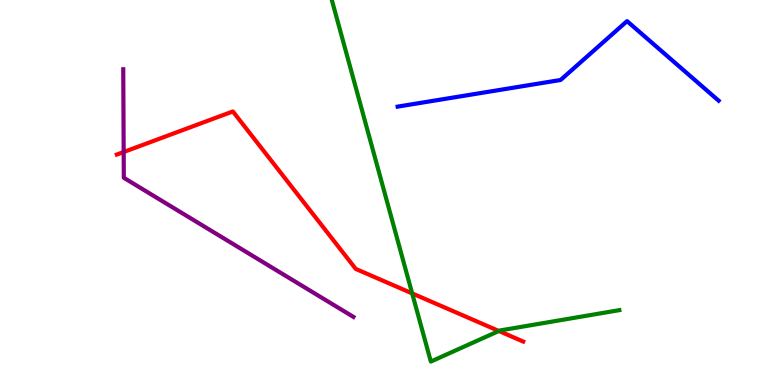[{'lines': ['blue', 'red'], 'intersections': []}, {'lines': ['green', 'red'], 'intersections': [{'x': 5.32, 'y': 2.38}, {'x': 6.44, 'y': 1.4}]}, {'lines': ['purple', 'red'], 'intersections': [{'x': 1.6, 'y': 6.05}]}, {'lines': ['blue', 'green'], 'intersections': []}, {'lines': ['blue', 'purple'], 'intersections': []}, {'lines': ['green', 'purple'], 'intersections': []}]